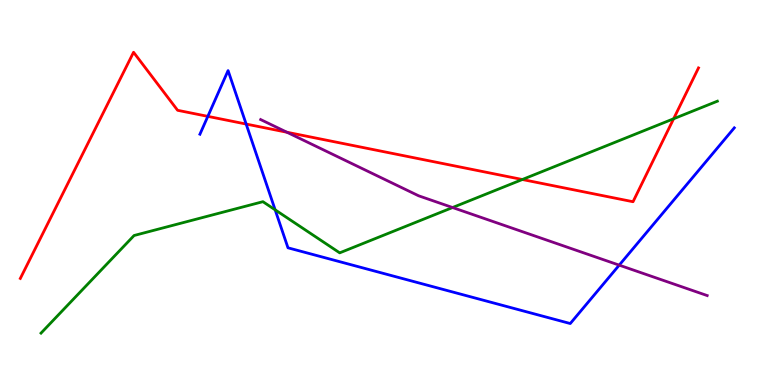[{'lines': ['blue', 'red'], 'intersections': [{'x': 2.68, 'y': 6.98}, {'x': 3.18, 'y': 6.78}]}, {'lines': ['green', 'red'], 'intersections': [{'x': 6.74, 'y': 5.34}, {'x': 8.69, 'y': 6.92}]}, {'lines': ['purple', 'red'], 'intersections': [{'x': 3.7, 'y': 6.56}]}, {'lines': ['blue', 'green'], 'intersections': [{'x': 3.55, 'y': 4.55}]}, {'lines': ['blue', 'purple'], 'intersections': [{'x': 7.99, 'y': 3.11}]}, {'lines': ['green', 'purple'], 'intersections': [{'x': 5.84, 'y': 4.61}]}]